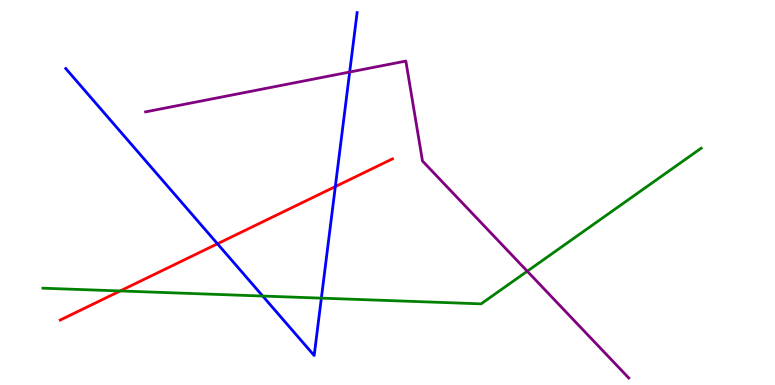[{'lines': ['blue', 'red'], 'intersections': [{'x': 2.81, 'y': 3.67}, {'x': 4.33, 'y': 5.15}]}, {'lines': ['green', 'red'], 'intersections': [{'x': 1.55, 'y': 2.44}]}, {'lines': ['purple', 'red'], 'intersections': []}, {'lines': ['blue', 'green'], 'intersections': [{'x': 3.39, 'y': 2.31}, {'x': 4.15, 'y': 2.26}]}, {'lines': ['blue', 'purple'], 'intersections': [{'x': 4.51, 'y': 8.13}]}, {'lines': ['green', 'purple'], 'intersections': [{'x': 6.8, 'y': 2.96}]}]